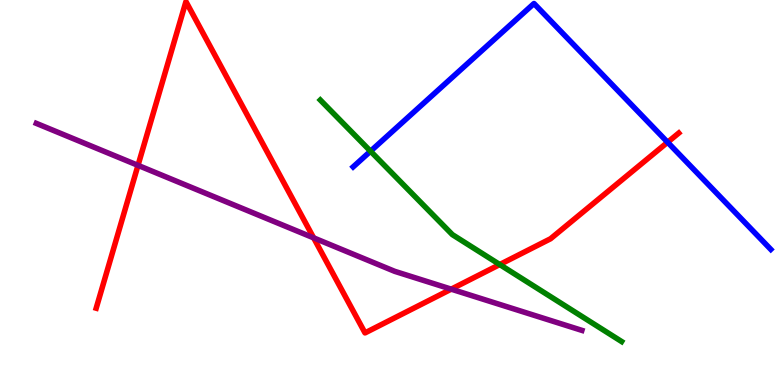[{'lines': ['blue', 'red'], 'intersections': [{'x': 8.61, 'y': 6.31}]}, {'lines': ['green', 'red'], 'intersections': [{'x': 6.45, 'y': 3.13}]}, {'lines': ['purple', 'red'], 'intersections': [{'x': 1.78, 'y': 5.71}, {'x': 4.05, 'y': 3.82}, {'x': 5.82, 'y': 2.49}]}, {'lines': ['blue', 'green'], 'intersections': [{'x': 4.78, 'y': 6.07}]}, {'lines': ['blue', 'purple'], 'intersections': []}, {'lines': ['green', 'purple'], 'intersections': []}]